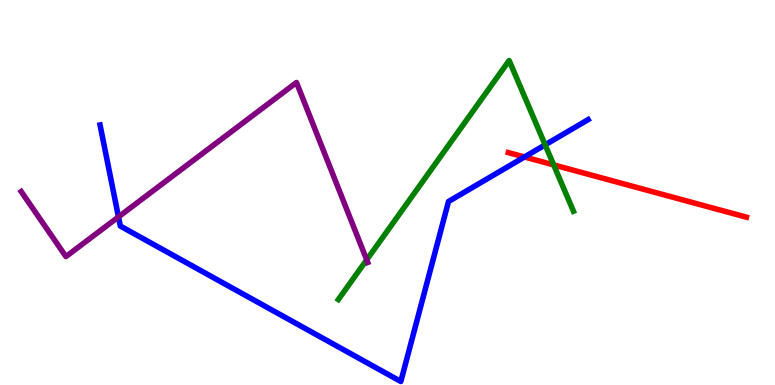[{'lines': ['blue', 'red'], 'intersections': [{'x': 6.77, 'y': 5.92}]}, {'lines': ['green', 'red'], 'intersections': [{'x': 7.14, 'y': 5.72}]}, {'lines': ['purple', 'red'], 'intersections': []}, {'lines': ['blue', 'green'], 'intersections': [{'x': 7.03, 'y': 6.24}]}, {'lines': ['blue', 'purple'], 'intersections': [{'x': 1.53, 'y': 4.37}]}, {'lines': ['green', 'purple'], 'intersections': [{'x': 4.73, 'y': 3.25}]}]